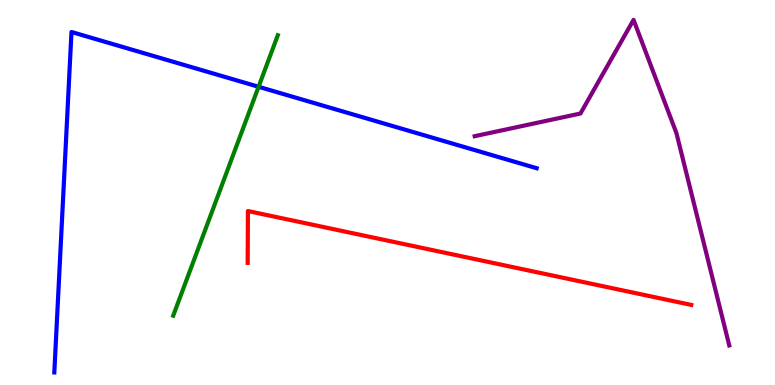[{'lines': ['blue', 'red'], 'intersections': []}, {'lines': ['green', 'red'], 'intersections': []}, {'lines': ['purple', 'red'], 'intersections': []}, {'lines': ['blue', 'green'], 'intersections': [{'x': 3.34, 'y': 7.75}]}, {'lines': ['blue', 'purple'], 'intersections': []}, {'lines': ['green', 'purple'], 'intersections': []}]